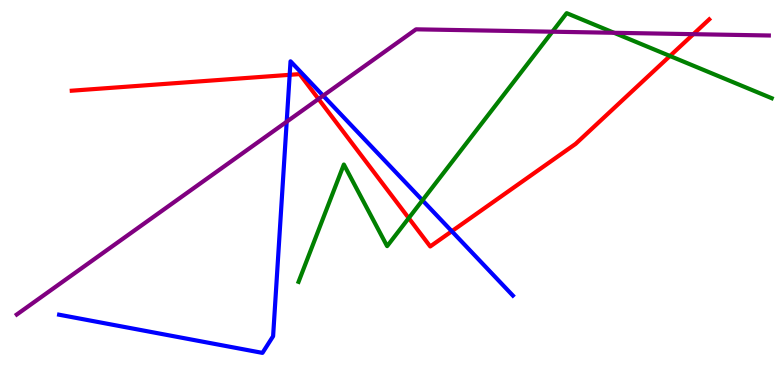[{'lines': ['blue', 'red'], 'intersections': [{'x': 3.74, 'y': 8.06}, {'x': 5.83, 'y': 3.99}]}, {'lines': ['green', 'red'], 'intersections': [{'x': 5.27, 'y': 4.34}, {'x': 8.64, 'y': 8.55}]}, {'lines': ['purple', 'red'], 'intersections': [{'x': 4.11, 'y': 7.43}, {'x': 8.95, 'y': 9.11}]}, {'lines': ['blue', 'green'], 'intersections': [{'x': 5.45, 'y': 4.8}]}, {'lines': ['blue', 'purple'], 'intersections': [{'x': 3.7, 'y': 6.84}, {'x': 4.17, 'y': 7.51}]}, {'lines': ['green', 'purple'], 'intersections': [{'x': 7.13, 'y': 9.18}, {'x': 7.92, 'y': 9.15}]}]